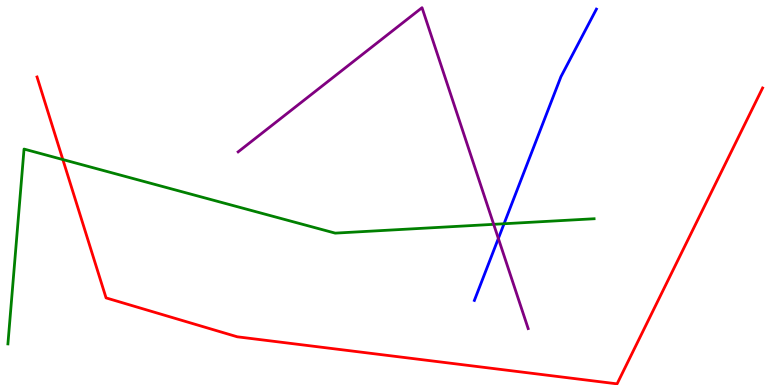[{'lines': ['blue', 'red'], 'intersections': []}, {'lines': ['green', 'red'], 'intersections': [{'x': 0.811, 'y': 5.86}]}, {'lines': ['purple', 'red'], 'intersections': []}, {'lines': ['blue', 'green'], 'intersections': [{'x': 6.5, 'y': 4.19}]}, {'lines': ['blue', 'purple'], 'intersections': [{'x': 6.43, 'y': 3.81}]}, {'lines': ['green', 'purple'], 'intersections': [{'x': 6.37, 'y': 4.17}]}]